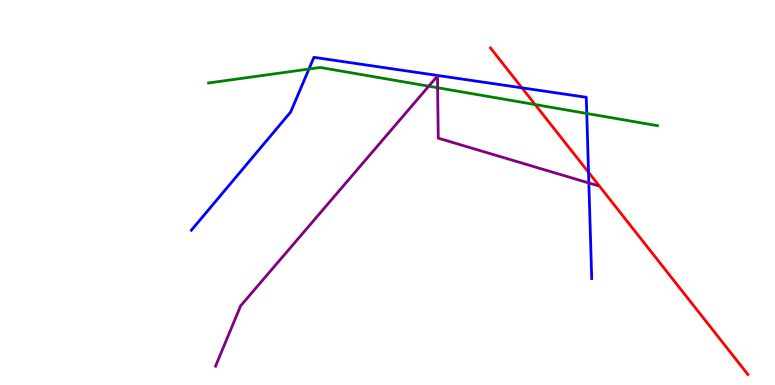[{'lines': ['blue', 'red'], 'intersections': [{'x': 6.73, 'y': 7.72}, {'x': 7.59, 'y': 5.52}]}, {'lines': ['green', 'red'], 'intersections': [{'x': 6.9, 'y': 7.28}]}, {'lines': ['purple', 'red'], 'intersections': []}, {'lines': ['blue', 'green'], 'intersections': [{'x': 3.99, 'y': 8.21}, {'x': 7.57, 'y': 7.05}]}, {'lines': ['blue', 'purple'], 'intersections': [{'x': 7.6, 'y': 5.25}]}, {'lines': ['green', 'purple'], 'intersections': [{'x': 5.53, 'y': 7.76}, {'x': 5.65, 'y': 7.72}]}]